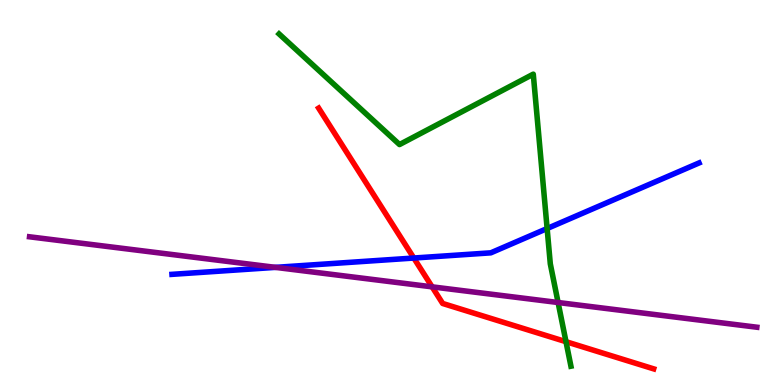[{'lines': ['blue', 'red'], 'intersections': [{'x': 5.34, 'y': 3.3}]}, {'lines': ['green', 'red'], 'intersections': [{'x': 7.3, 'y': 1.12}]}, {'lines': ['purple', 'red'], 'intersections': [{'x': 5.58, 'y': 2.55}]}, {'lines': ['blue', 'green'], 'intersections': [{'x': 7.06, 'y': 4.06}]}, {'lines': ['blue', 'purple'], 'intersections': [{'x': 3.55, 'y': 3.06}]}, {'lines': ['green', 'purple'], 'intersections': [{'x': 7.2, 'y': 2.14}]}]